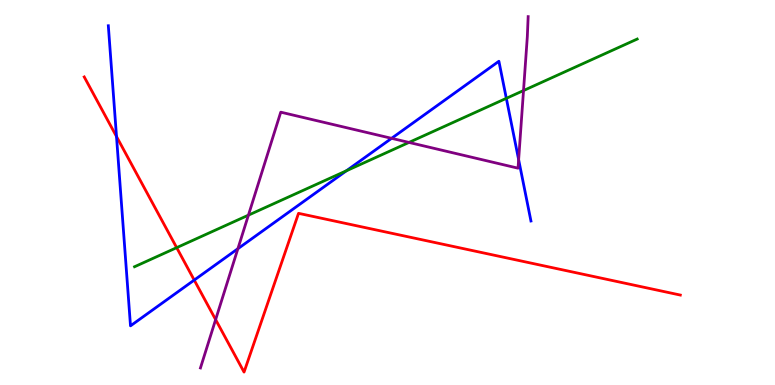[{'lines': ['blue', 'red'], 'intersections': [{'x': 1.5, 'y': 6.45}, {'x': 2.51, 'y': 2.73}]}, {'lines': ['green', 'red'], 'intersections': [{'x': 2.28, 'y': 3.57}]}, {'lines': ['purple', 'red'], 'intersections': [{'x': 2.78, 'y': 1.7}]}, {'lines': ['blue', 'green'], 'intersections': [{'x': 4.47, 'y': 5.56}, {'x': 6.53, 'y': 7.45}]}, {'lines': ['blue', 'purple'], 'intersections': [{'x': 3.07, 'y': 3.54}, {'x': 5.05, 'y': 6.41}, {'x': 6.69, 'y': 5.85}]}, {'lines': ['green', 'purple'], 'intersections': [{'x': 3.21, 'y': 4.41}, {'x': 5.28, 'y': 6.3}, {'x': 6.76, 'y': 7.65}]}]